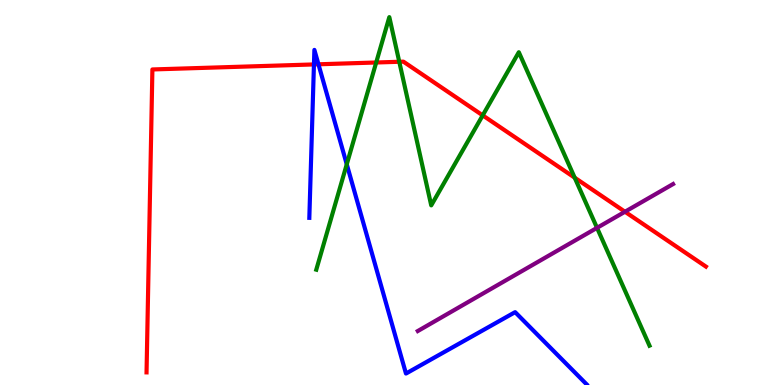[{'lines': ['blue', 'red'], 'intersections': [{'x': 4.05, 'y': 8.33}, {'x': 4.11, 'y': 8.33}]}, {'lines': ['green', 'red'], 'intersections': [{'x': 4.85, 'y': 8.38}, {'x': 5.15, 'y': 8.4}, {'x': 6.23, 'y': 7.0}, {'x': 7.42, 'y': 5.38}]}, {'lines': ['purple', 'red'], 'intersections': [{'x': 8.06, 'y': 4.5}]}, {'lines': ['blue', 'green'], 'intersections': [{'x': 4.47, 'y': 5.73}]}, {'lines': ['blue', 'purple'], 'intersections': []}, {'lines': ['green', 'purple'], 'intersections': [{'x': 7.7, 'y': 4.08}]}]